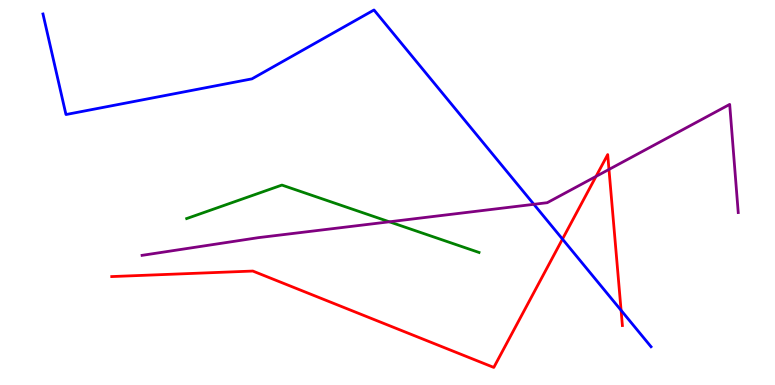[{'lines': ['blue', 'red'], 'intersections': [{'x': 7.26, 'y': 3.79}, {'x': 8.01, 'y': 1.94}]}, {'lines': ['green', 'red'], 'intersections': []}, {'lines': ['purple', 'red'], 'intersections': [{'x': 7.69, 'y': 5.42}, {'x': 7.86, 'y': 5.6}]}, {'lines': ['blue', 'green'], 'intersections': []}, {'lines': ['blue', 'purple'], 'intersections': [{'x': 6.89, 'y': 4.69}]}, {'lines': ['green', 'purple'], 'intersections': [{'x': 5.02, 'y': 4.24}]}]